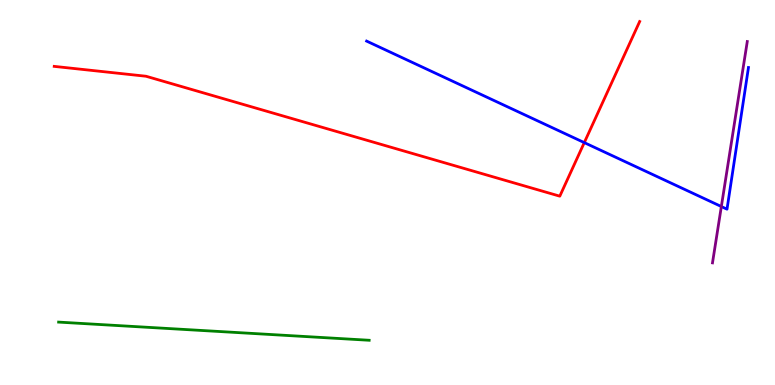[{'lines': ['blue', 'red'], 'intersections': [{'x': 7.54, 'y': 6.3}]}, {'lines': ['green', 'red'], 'intersections': []}, {'lines': ['purple', 'red'], 'intersections': []}, {'lines': ['blue', 'green'], 'intersections': []}, {'lines': ['blue', 'purple'], 'intersections': [{'x': 9.31, 'y': 4.64}]}, {'lines': ['green', 'purple'], 'intersections': []}]